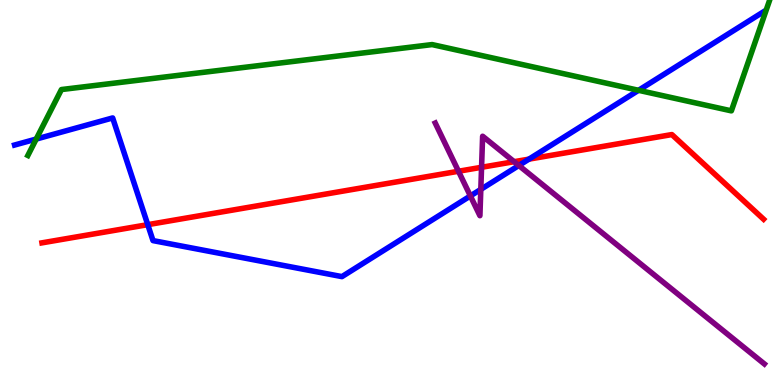[{'lines': ['blue', 'red'], 'intersections': [{'x': 1.91, 'y': 4.16}, {'x': 6.83, 'y': 5.87}]}, {'lines': ['green', 'red'], 'intersections': []}, {'lines': ['purple', 'red'], 'intersections': [{'x': 5.92, 'y': 5.55}, {'x': 6.21, 'y': 5.65}, {'x': 6.63, 'y': 5.8}]}, {'lines': ['blue', 'green'], 'intersections': [{'x': 0.467, 'y': 6.39}, {'x': 8.24, 'y': 7.65}]}, {'lines': ['blue', 'purple'], 'intersections': [{'x': 6.07, 'y': 4.91}, {'x': 6.2, 'y': 5.08}, {'x': 6.69, 'y': 5.7}]}, {'lines': ['green', 'purple'], 'intersections': []}]